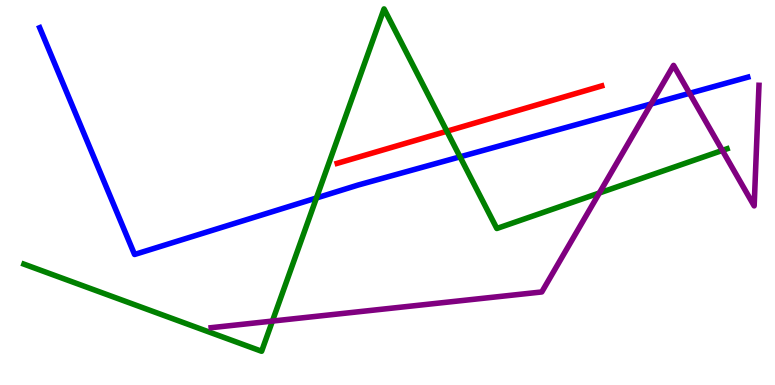[{'lines': ['blue', 'red'], 'intersections': []}, {'lines': ['green', 'red'], 'intersections': [{'x': 5.77, 'y': 6.59}]}, {'lines': ['purple', 'red'], 'intersections': []}, {'lines': ['blue', 'green'], 'intersections': [{'x': 4.08, 'y': 4.86}, {'x': 5.94, 'y': 5.93}]}, {'lines': ['blue', 'purple'], 'intersections': [{'x': 8.4, 'y': 7.3}, {'x': 8.9, 'y': 7.58}]}, {'lines': ['green', 'purple'], 'intersections': [{'x': 3.52, 'y': 1.66}, {'x': 7.73, 'y': 4.99}, {'x': 9.32, 'y': 6.09}]}]